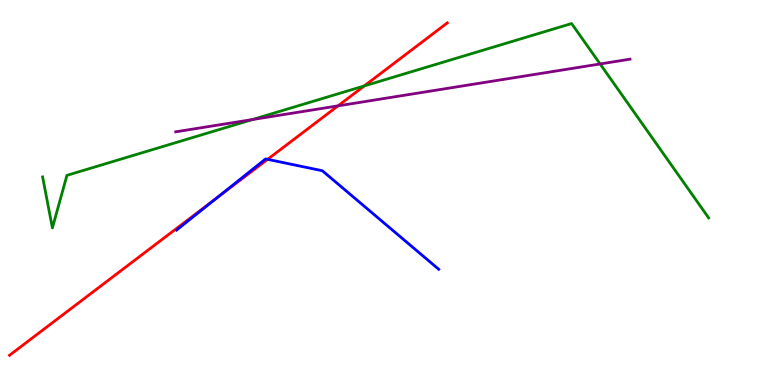[{'lines': ['blue', 'red'], 'intersections': [{'x': 2.8, 'y': 4.87}, {'x': 3.45, 'y': 5.86}]}, {'lines': ['green', 'red'], 'intersections': [{'x': 4.7, 'y': 7.77}]}, {'lines': ['purple', 'red'], 'intersections': [{'x': 4.36, 'y': 7.25}]}, {'lines': ['blue', 'green'], 'intersections': []}, {'lines': ['blue', 'purple'], 'intersections': []}, {'lines': ['green', 'purple'], 'intersections': [{'x': 3.26, 'y': 6.9}, {'x': 7.74, 'y': 8.34}]}]